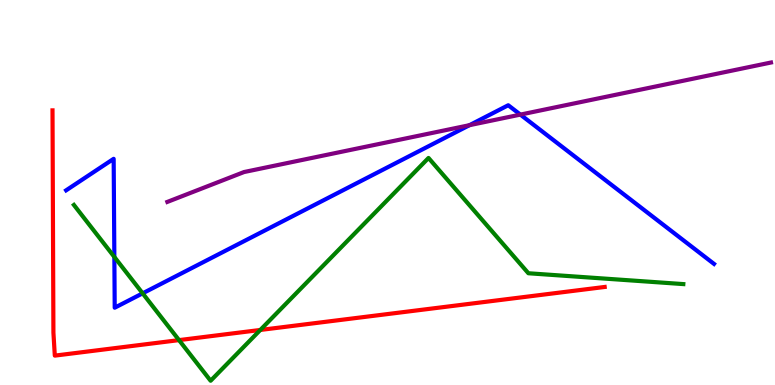[{'lines': ['blue', 'red'], 'intersections': []}, {'lines': ['green', 'red'], 'intersections': [{'x': 2.31, 'y': 1.17}, {'x': 3.36, 'y': 1.43}]}, {'lines': ['purple', 'red'], 'intersections': []}, {'lines': ['blue', 'green'], 'intersections': [{'x': 1.48, 'y': 3.33}, {'x': 1.84, 'y': 2.38}]}, {'lines': ['blue', 'purple'], 'intersections': [{'x': 6.06, 'y': 6.75}, {'x': 6.71, 'y': 7.02}]}, {'lines': ['green', 'purple'], 'intersections': []}]